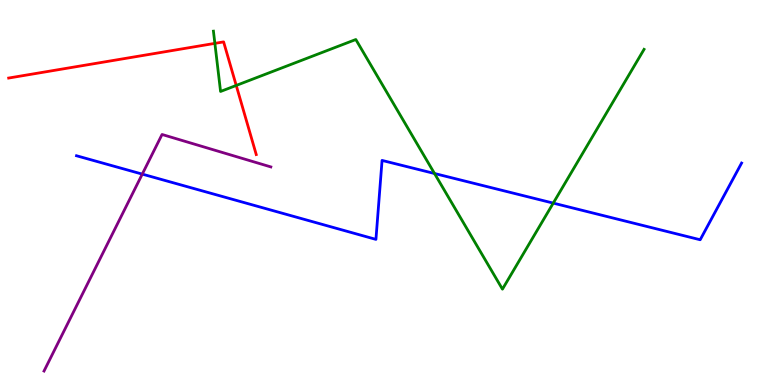[{'lines': ['blue', 'red'], 'intersections': []}, {'lines': ['green', 'red'], 'intersections': [{'x': 2.77, 'y': 8.87}, {'x': 3.05, 'y': 7.78}]}, {'lines': ['purple', 'red'], 'intersections': []}, {'lines': ['blue', 'green'], 'intersections': [{'x': 5.61, 'y': 5.49}, {'x': 7.14, 'y': 4.72}]}, {'lines': ['blue', 'purple'], 'intersections': [{'x': 1.84, 'y': 5.48}]}, {'lines': ['green', 'purple'], 'intersections': []}]